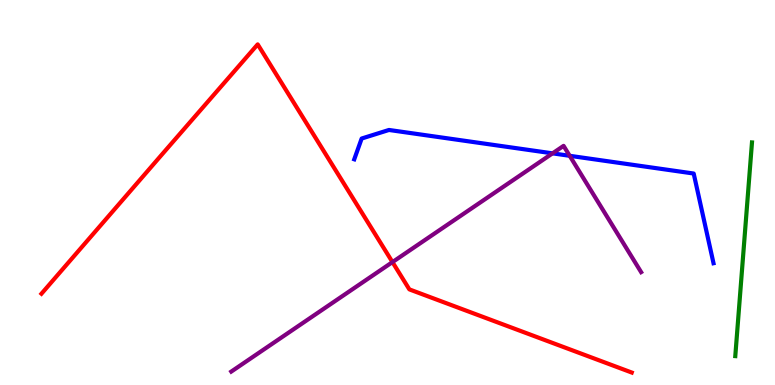[{'lines': ['blue', 'red'], 'intersections': []}, {'lines': ['green', 'red'], 'intersections': []}, {'lines': ['purple', 'red'], 'intersections': [{'x': 5.06, 'y': 3.19}]}, {'lines': ['blue', 'green'], 'intersections': []}, {'lines': ['blue', 'purple'], 'intersections': [{'x': 7.13, 'y': 6.02}, {'x': 7.35, 'y': 5.95}]}, {'lines': ['green', 'purple'], 'intersections': []}]